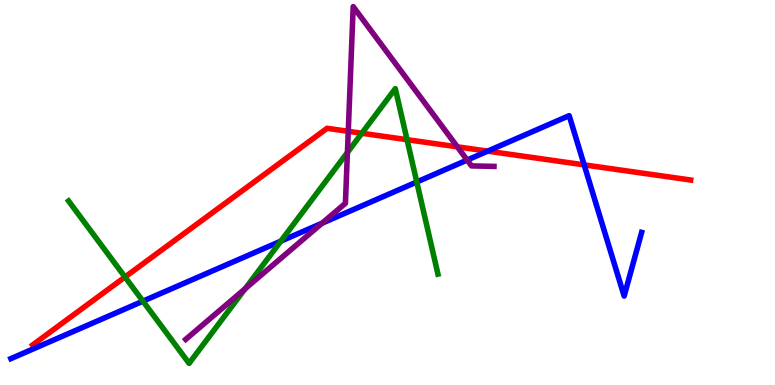[{'lines': ['blue', 'red'], 'intersections': [{'x': 6.29, 'y': 6.07}, {'x': 7.54, 'y': 5.72}]}, {'lines': ['green', 'red'], 'intersections': [{'x': 1.61, 'y': 2.81}, {'x': 4.67, 'y': 6.54}, {'x': 5.25, 'y': 6.37}]}, {'lines': ['purple', 'red'], 'intersections': [{'x': 4.49, 'y': 6.59}, {'x': 5.9, 'y': 6.19}]}, {'lines': ['blue', 'green'], 'intersections': [{'x': 1.84, 'y': 2.18}, {'x': 3.62, 'y': 3.74}, {'x': 5.38, 'y': 5.27}]}, {'lines': ['blue', 'purple'], 'intersections': [{'x': 4.16, 'y': 4.2}, {'x': 6.03, 'y': 5.84}]}, {'lines': ['green', 'purple'], 'intersections': [{'x': 3.16, 'y': 2.5}, {'x': 4.48, 'y': 6.04}]}]